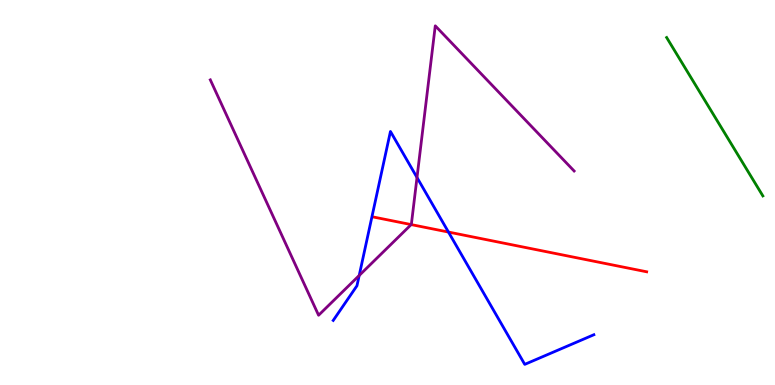[{'lines': ['blue', 'red'], 'intersections': [{'x': 5.79, 'y': 3.97}]}, {'lines': ['green', 'red'], 'intersections': []}, {'lines': ['purple', 'red'], 'intersections': [{'x': 5.31, 'y': 4.17}]}, {'lines': ['blue', 'green'], 'intersections': []}, {'lines': ['blue', 'purple'], 'intersections': [{'x': 4.63, 'y': 2.84}, {'x': 5.38, 'y': 5.39}]}, {'lines': ['green', 'purple'], 'intersections': []}]